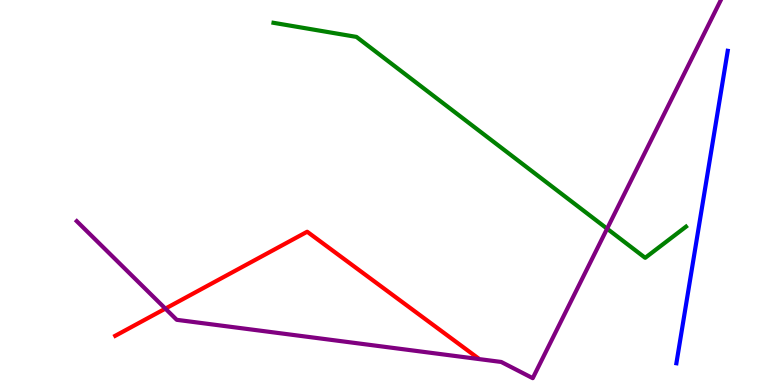[{'lines': ['blue', 'red'], 'intersections': []}, {'lines': ['green', 'red'], 'intersections': []}, {'lines': ['purple', 'red'], 'intersections': [{'x': 2.13, 'y': 1.98}]}, {'lines': ['blue', 'green'], 'intersections': []}, {'lines': ['blue', 'purple'], 'intersections': []}, {'lines': ['green', 'purple'], 'intersections': [{'x': 7.83, 'y': 4.06}]}]